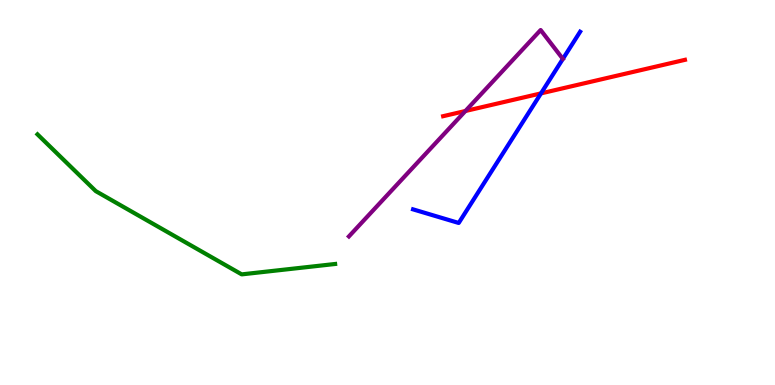[{'lines': ['blue', 'red'], 'intersections': [{'x': 6.98, 'y': 7.57}]}, {'lines': ['green', 'red'], 'intersections': []}, {'lines': ['purple', 'red'], 'intersections': [{'x': 6.01, 'y': 7.12}]}, {'lines': ['blue', 'green'], 'intersections': []}, {'lines': ['blue', 'purple'], 'intersections': []}, {'lines': ['green', 'purple'], 'intersections': []}]